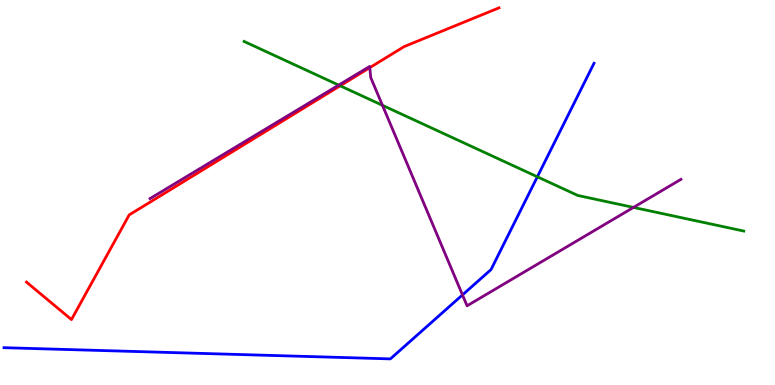[{'lines': ['blue', 'red'], 'intersections': []}, {'lines': ['green', 'red'], 'intersections': [{'x': 4.39, 'y': 7.77}]}, {'lines': ['purple', 'red'], 'intersections': [{'x': 4.77, 'y': 8.24}]}, {'lines': ['blue', 'green'], 'intersections': [{'x': 6.93, 'y': 5.41}]}, {'lines': ['blue', 'purple'], 'intersections': [{'x': 5.97, 'y': 2.34}]}, {'lines': ['green', 'purple'], 'intersections': [{'x': 4.37, 'y': 7.79}, {'x': 4.93, 'y': 7.26}, {'x': 8.17, 'y': 4.61}]}]